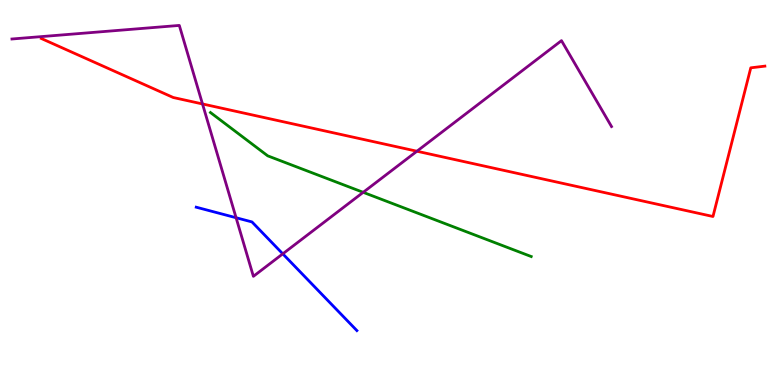[{'lines': ['blue', 'red'], 'intersections': []}, {'lines': ['green', 'red'], 'intersections': []}, {'lines': ['purple', 'red'], 'intersections': [{'x': 2.61, 'y': 7.3}, {'x': 5.38, 'y': 6.07}]}, {'lines': ['blue', 'green'], 'intersections': []}, {'lines': ['blue', 'purple'], 'intersections': [{'x': 3.05, 'y': 4.34}, {'x': 3.65, 'y': 3.41}]}, {'lines': ['green', 'purple'], 'intersections': [{'x': 4.69, 'y': 5.0}]}]